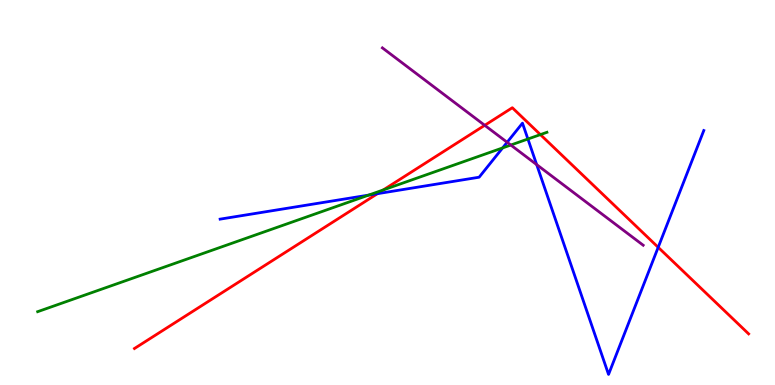[{'lines': ['blue', 'red'], 'intersections': [{'x': 4.87, 'y': 4.97}, {'x': 8.49, 'y': 3.58}]}, {'lines': ['green', 'red'], 'intersections': [{'x': 4.95, 'y': 5.07}, {'x': 6.97, 'y': 6.5}]}, {'lines': ['purple', 'red'], 'intersections': [{'x': 6.25, 'y': 6.75}]}, {'lines': ['blue', 'green'], 'intersections': [{'x': 4.76, 'y': 4.93}, {'x': 6.49, 'y': 6.16}, {'x': 6.81, 'y': 6.39}]}, {'lines': ['blue', 'purple'], 'intersections': [{'x': 6.54, 'y': 6.3}, {'x': 6.92, 'y': 5.72}]}, {'lines': ['green', 'purple'], 'intersections': [{'x': 6.59, 'y': 6.23}]}]